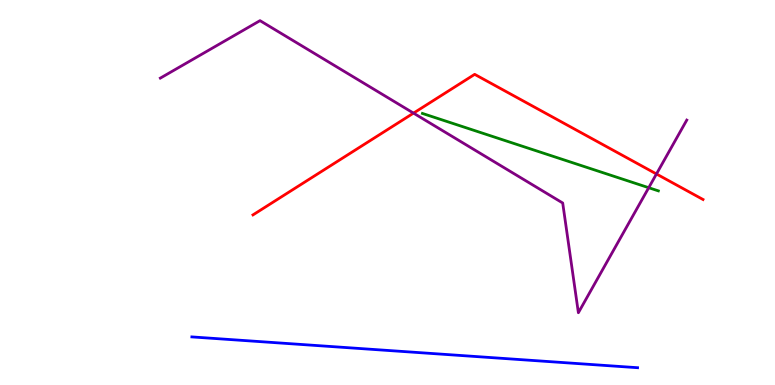[{'lines': ['blue', 'red'], 'intersections': []}, {'lines': ['green', 'red'], 'intersections': []}, {'lines': ['purple', 'red'], 'intersections': [{'x': 5.34, 'y': 7.06}, {'x': 8.47, 'y': 5.48}]}, {'lines': ['blue', 'green'], 'intersections': []}, {'lines': ['blue', 'purple'], 'intersections': []}, {'lines': ['green', 'purple'], 'intersections': [{'x': 8.37, 'y': 5.12}]}]